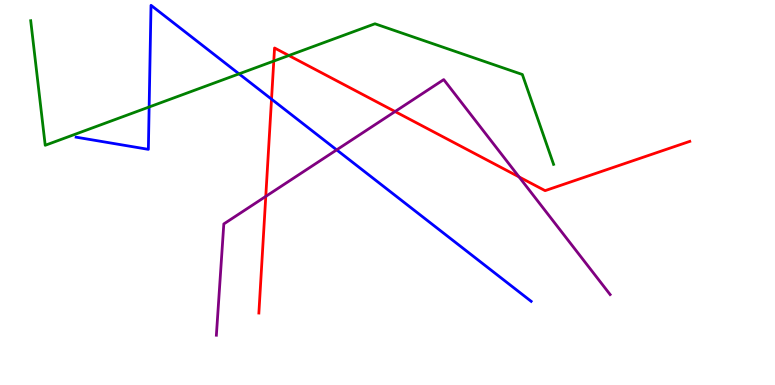[{'lines': ['blue', 'red'], 'intersections': [{'x': 3.5, 'y': 7.42}]}, {'lines': ['green', 'red'], 'intersections': [{'x': 3.53, 'y': 8.41}, {'x': 3.73, 'y': 8.56}]}, {'lines': ['purple', 'red'], 'intersections': [{'x': 3.43, 'y': 4.9}, {'x': 5.1, 'y': 7.1}, {'x': 6.7, 'y': 5.4}]}, {'lines': ['blue', 'green'], 'intersections': [{'x': 1.92, 'y': 7.22}, {'x': 3.08, 'y': 8.08}]}, {'lines': ['blue', 'purple'], 'intersections': [{'x': 4.34, 'y': 6.11}]}, {'lines': ['green', 'purple'], 'intersections': []}]